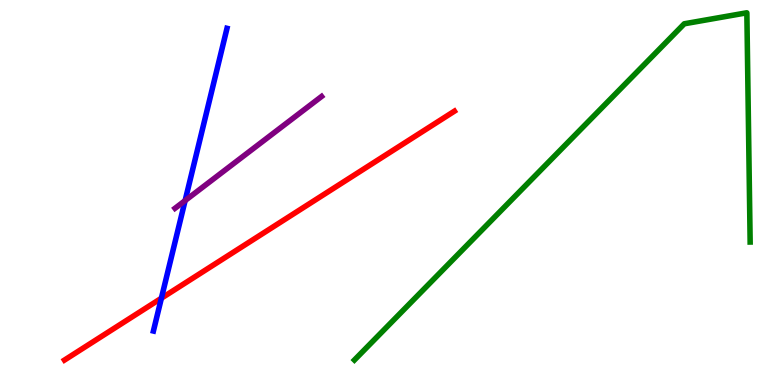[{'lines': ['blue', 'red'], 'intersections': [{'x': 2.08, 'y': 2.25}]}, {'lines': ['green', 'red'], 'intersections': []}, {'lines': ['purple', 'red'], 'intersections': []}, {'lines': ['blue', 'green'], 'intersections': []}, {'lines': ['blue', 'purple'], 'intersections': [{'x': 2.39, 'y': 4.79}]}, {'lines': ['green', 'purple'], 'intersections': []}]